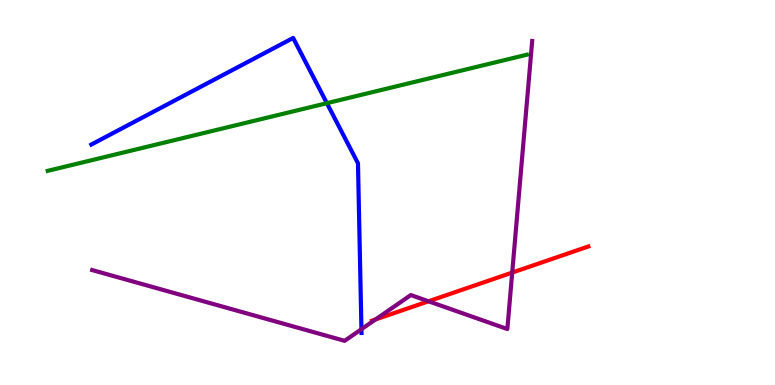[{'lines': ['blue', 'red'], 'intersections': []}, {'lines': ['green', 'red'], 'intersections': []}, {'lines': ['purple', 'red'], 'intersections': [{'x': 4.85, 'y': 1.7}, {'x': 5.53, 'y': 2.17}, {'x': 6.61, 'y': 2.92}]}, {'lines': ['blue', 'green'], 'intersections': [{'x': 4.22, 'y': 7.32}]}, {'lines': ['blue', 'purple'], 'intersections': [{'x': 4.66, 'y': 1.45}]}, {'lines': ['green', 'purple'], 'intersections': []}]